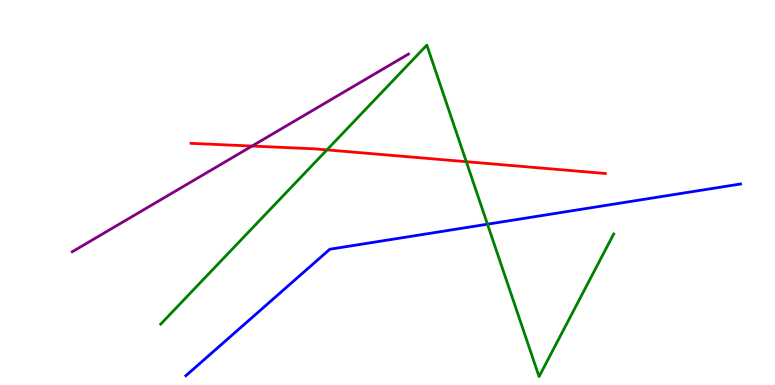[{'lines': ['blue', 'red'], 'intersections': []}, {'lines': ['green', 'red'], 'intersections': [{'x': 4.22, 'y': 6.11}, {'x': 6.02, 'y': 5.8}]}, {'lines': ['purple', 'red'], 'intersections': [{'x': 3.25, 'y': 6.21}]}, {'lines': ['blue', 'green'], 'intersections': [{'x': 6.29, 'y': 4.18}]}, {'lines': ['blue', 'purple'], 'intersections': []}, {'lines': ['green', 'purple'], 'intersections': []}]